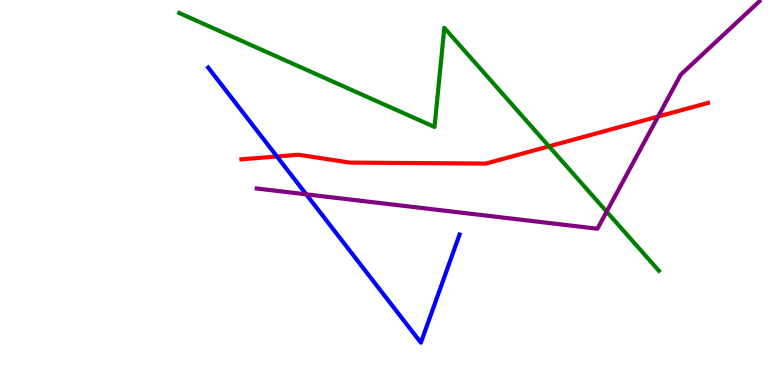[{'lines': ['blue', 'red'], 'intersections': [{'x': 3.57, 'y': 5.94}]}, {'lines': ['green', 'red'], 'intersections': [{'x': 7.08, 'y': 6.2}]}, {'lines': ['purple', 'red'], 'intersections': [{'x': 8.49, 'y': 6.97}]}, {'lines': ['blue', 'green'], 'intersections': []}, {'lines': ['blue', 'purple'], 'intersections': [{'x': 3.95, 'y': 4.95}]}, {'lines': ['green', 'purple'], 'intersections': [{'x': 7.83, 'y': 4.5}]}]